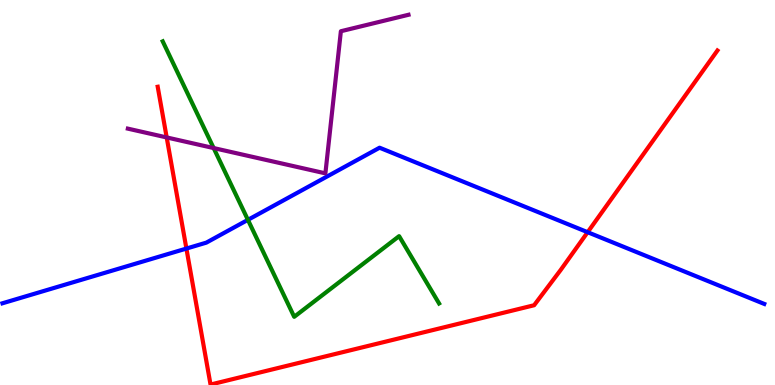[{'lines': ['blue', 'red'], 'intersections': [{'x': 2.41, 'y': 3.54}, {'x': 7.58, 'y': 3.97}]}, {'lines': ['green', 'red'], 'intersections': []}, {'lines': ['purple', 'red'], 'intersections': [{'x': 2.15, 'y': 6.43}]}, {'lines': ['blue', 'green'], 'intersections': [{'x': 3.2, 'y': 4.29}]}, {'lines': ['blue', 'purple'], 'intersections': []}, {'lines': ['green', 'purple'], 'intersections': [{'x': 2.76, 'y': 6.15}]}]